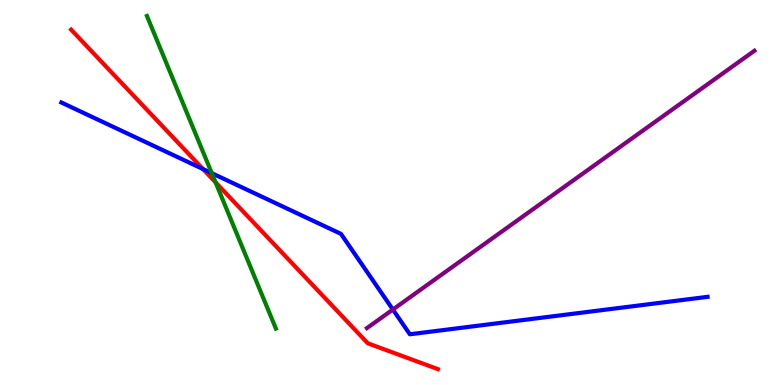[{'lines': ['blue', 'red'], 'intersections': [{'x': 2.62, 'y': 5.61}]}, {'lines': ['green', 'red'], 'intersections': [{'x': 2.78, 'y': 5.26}]}, {'lines': ['purple', 'red'], 'intersections': []}, {'lines': ['blue', 'green'], 'intersections': [{'x': 2.73, 'y': 5.5}]}, {'lines': ['blue', 'purple'], 'intersections': [{'x': 5.07, 'y': 1.96}]}, {'lines': ['green', 'purple'], 'intersections': []}]